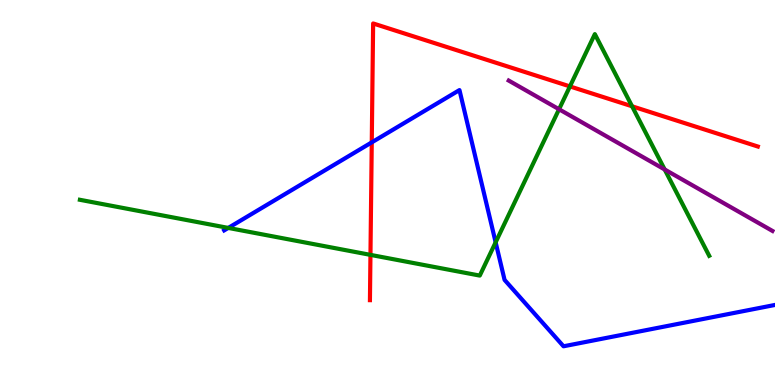[{'lines': ['blue', 'red'], 'intersections': [{'x': 4.8, 'y': 6.3}]}, {'lines': ['green', 'red'], 'intersections': [{'x': 4.78, 'y': 3.38}, {'x': 7.35, 'y': 7.76}, {'x': 8.16, 'y': 7.24}]}, {'lines': ['purple', 'red'], 'intersections': []}, {'lines': ['blue', 'green'], 'intersections': [{'x': 2.95, 'y': 4.08}, {'x': 6.4, 'y': 3.71}]}, {'lines': ['blue', 'purple'], 'intersections': []}, {'lines': ['green', 'purple'], 'intersections': [{'x': 7.21, 'y': 7.16}, {'x': 8.58, 'y': 5.6}]}]